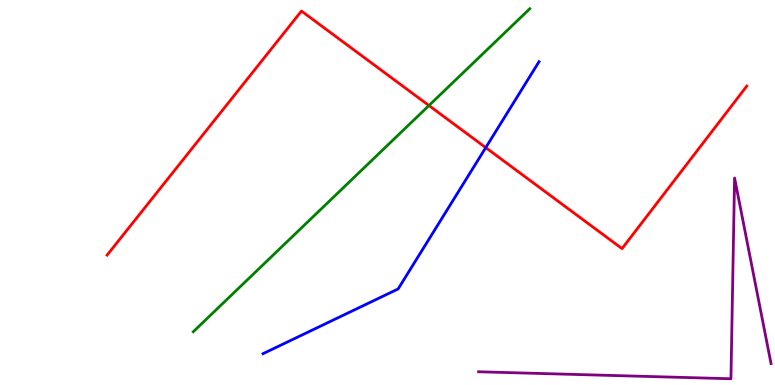[{'lines': ['blue', 'red'], 'intersections': [{'x': 6.27, 'y': 6.17}]}, {'lines': ['green', 'red'], 'intersections': [{'x': 5.53, 'y': 7.26}]}, {'lines': ['purple', 'red'], 'intersections': []}, {'lines': ['blue', 'green'], 'intersections': []}, {'lines': ['blue', 'purple'], 'intersections': []}, {'lines': ['green', 'purple'], 'intersections': []}]